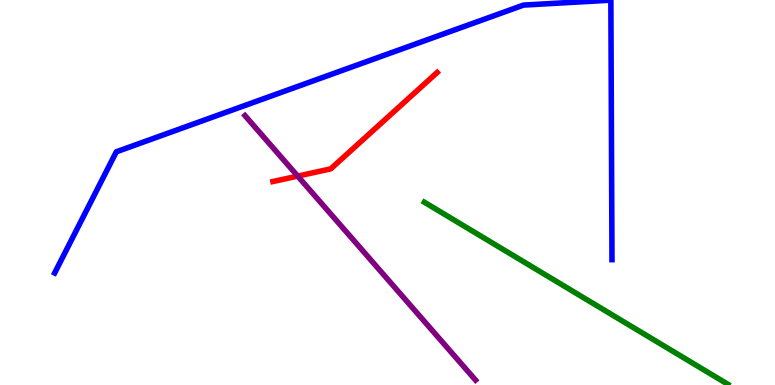[{'lines': ['blue', 'red'], 'intersections': []}, {'lines': ['green', 'red'], 'intersections': []}, {'lines': ['purple', 'red'], 'intersections': [{'x': 3.84, 'y': 5.43}]}, {'lines': ['blue', 'green'], 'intersections': []}, {'lines': ['blue', 'purple'], 'intersections': []}, {'lines': ['green', 'purple'], 'intersections': []}]